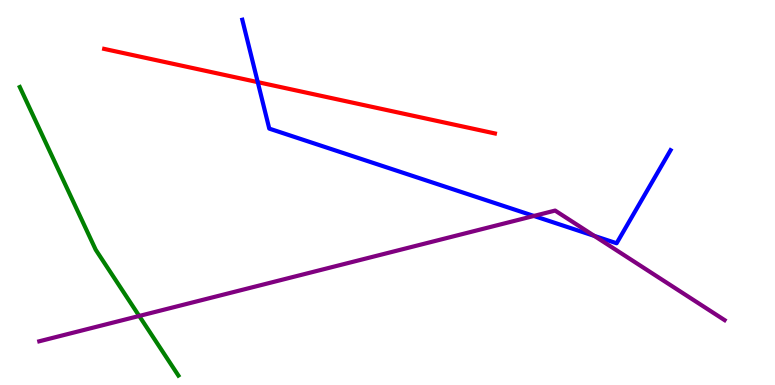[{'lines': ['blue', 'red'], 'intersections': [{'x': 3.33, 'y': 7.87}]}, {'lines': ['green', 'red'], 'intersections': []}, {'lines': ['purple', 'red'], 'intersections': []}, {'lines': ['blue', 'green'], 'intersections': []}, {'lines': ['blue', 'purple'], 'intersections': [{'x': 6.89, 'y': 4.39}, {'x': 7.67, 'y': 3.87}]}, {'lines': ['green', 'purple'], 'intersections': [{'x': 1.8, 'y': 1.79}]}]